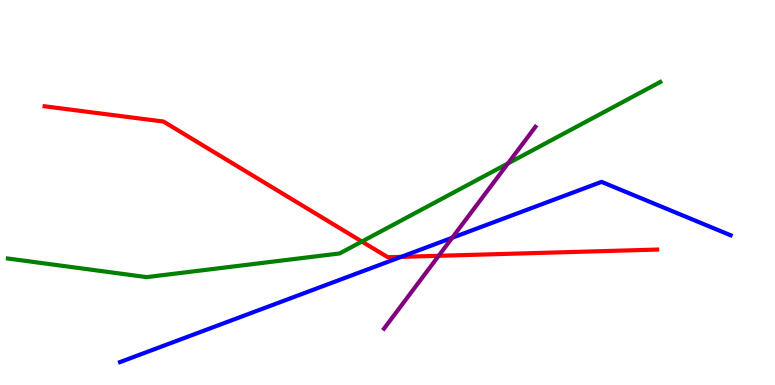[{'lines': ['blue', 'red'], 'intersections': [{'x': 5.18, 'y': 3.33}]}, {'lines': ['green', 'red'], 'intersections': [{'x': 4.67, 'y': 3.73}]}, {'lines': ['purple', 'red'], 'intersections': [{'x': 5.66, 'y': 3.36}]}, {'lines': ['blue', 'green'], 'intersections': []}, {'lines': ['blue', 'purple'], 'intersections': [{'x': 5.83, 'y': 3.82}]}, {'lines': ['green', 'purple'], 'intersections': [{'x': 6.55, 'y': 5.75}]}]